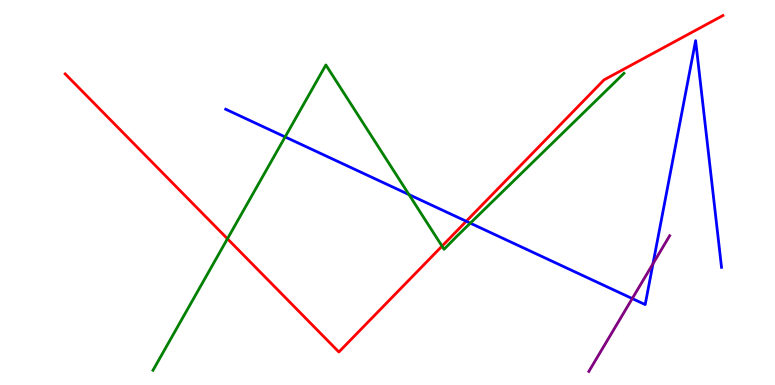[{'lines': ['blue', 'red'], 'intersections': [{'x': 6.02, 'y': 4.25}]}, {'lines': ['green', 'red'], 'intersections': [{'x': 2.93, 'y': 3.8}, {'x': 5.7, 'y': 3.61}]}, {'lines': ['purple', 'red'], 'intersections': []}, {'lines': ['blue', 'green'], 'intersections': [{'x': 3.68, 'y': 6.44}, {'x': 5.28, 'y': 4.95}, {'x': 6.07, 'y': 4.2}]}, {'lines': ['blue', 'purple'], 'intersections': [{'x': 8.16, 'y': 2.25}, {'x': 8.43, 'y': 3.15}]}, {'lines': ['green', 'purple'], 'intersections': []}]